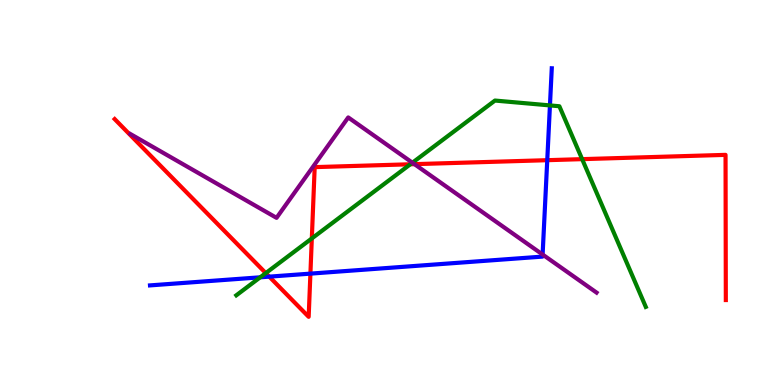[{'lines': ['blue', 'red'], 'intersections': [{'x': 3.47, 'y': 2.81}, {'x': 4.01, 'y': 2.89}, {'x': 7.06, 'y': 5.84}]}, {'lines': ['green', 'red'], 'intersections': [{'x': 3.43, 'y': 2.91}, {'x': 4.02, 'y': 3.81}, {'x': 5.29, 'y': 5.73}, {'x': 7.51, 'y': 5.87}]}, {'lines': ['purple', 'red'], 'intersections': [{'x': 5.35, 'y': 5.74}]}, {'lines': ['blue', 'green'], 'intersections': [{'x': 3.36, 'y': 2.8}, {'x': 7.1, 'y': 7.26}]}, {'lines': ['blue', 'purple'], 'intersections': [{'x': 7.0, 'y': 3.39}]}, {'lines': ['green', 'purple'], 'intersections': [{'x': 5.32, 'y': 5.77}]}]